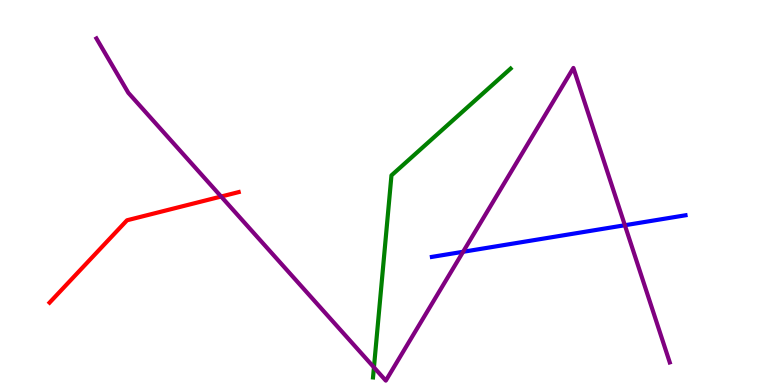[{'lines': ['blue', 'red'], 'intersections': []}, {'lines': ['green', 'red'], 'intersections': []}, {'lines': ['purple', 'red'], 'intersections': [{'x': 2.85, 'y': 4.9}]}, {'lines': ['blue', 'green'], 'intersections': []}, {'lines': ['blue', 'purple'], 'intersections': [{'x': 5.98, 'y': 3.46}, {'x': 8.06, 'y': 4.15}]}, {'lines': ['green', 'purple'], 'intersections': [{'x': 4.83, 'y': 0.458}]}]